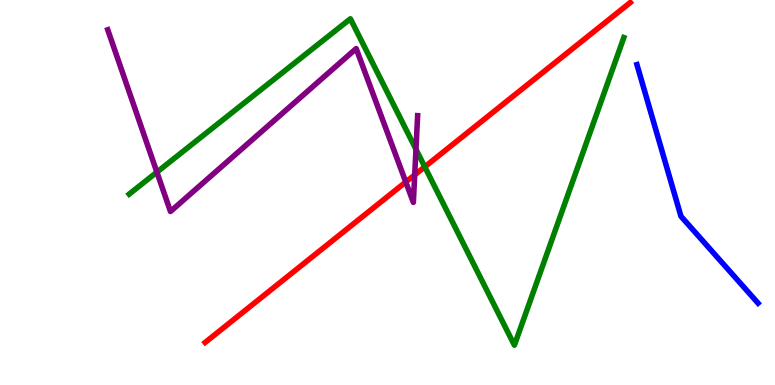[{'lines': ['blue', 'red'], 'intersections': []}, {'lines': ['green', 'red'], 'intersections': [{'x': 5.48, 'y': 5.67}]}, {'lines': ['purple', 'red'], 'intersections': [{'x': 5.24, 'y': 5.27}, {'x': 5.35, 'y': 5.46}]}, {'lines': ['blue', 'green'], 'intersections': []}, {'lines': ['blue', 'purple'], 'intersections': []}, {'lines': ['green', 'purple'], 'intersections': [{'x': 2.02, 'y': 5.53}, {'x': 5.37, 'y': 6.12}]}]